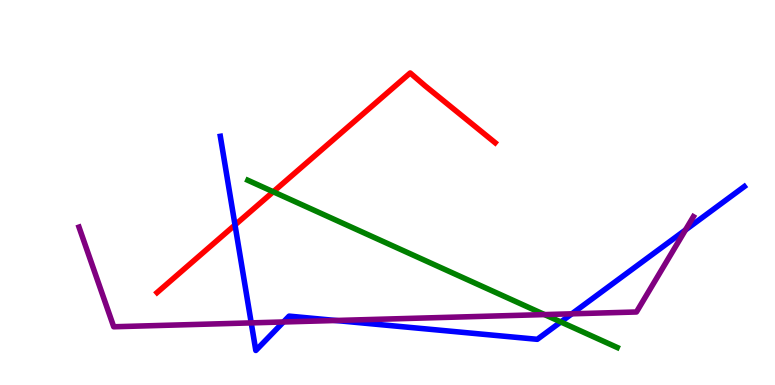[{'lines': ['blue', 'red'], 'intersections': [{'x': 3.03, 'y': 4.16}]}, {'lines': ['green', 'red'], 'intersections': [{'x': 3.53, 'y': 5.02}]}, {'lines': ['purple', 'red'], 'intersections': []}, {'lines': ['blue', 'green'], 'intersections': [{'x': 7.24, 'y': 1.64}]}, {'lines': ['blue', 'purple'], 'intersections': [{'x': 3.24, 'y': 1.61}, {'x': 3.66, 'y': 1.64}, {'x': 4.33, 'y': 1.68}, {'x': 7.38, 'y': 1.85}, {'x': 8.84, 'y': 4.03}]}, {'lines': ['green', 'purple'], 'intersections': [{'x': 7.03, 'y': 1.83}]}]